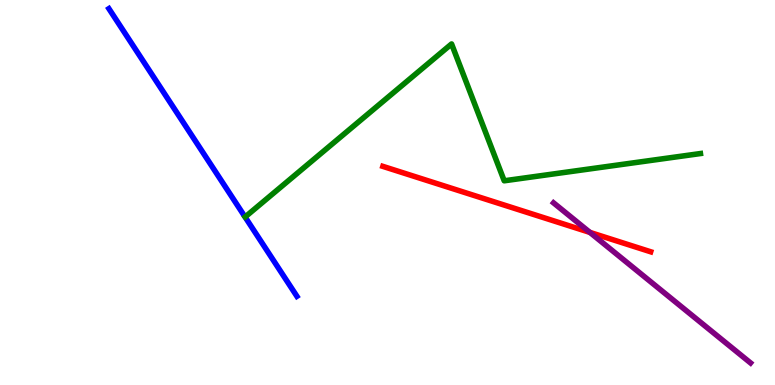[{'lines': ['blue', 'red'], 'intersections': []}, {'lines': ['green', 'red'], 'intersections': []}, {'lines': ['purple', 'red'], 'intersections': [{'x': 7.61, 'y': 3.96}]}, {'lines': ['blue', 'green'], 'intersections': []}, {'lines': ['blue', 'purple'], 'intersections': []}, {'lines': ['green', 'purple'], 'intersections': []}]